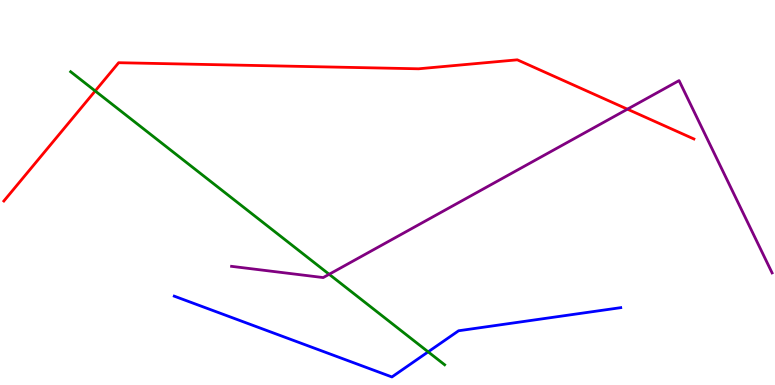[{'lines': ['blue', 'red'], 'intersections': []}, {'lines': ['green', 'red'], 'intersections': [{'x': 1.23, 'y': 7.64}]}, {'lines': ['purple', 'red'], 'intersections': [{'x': 8.1, 'y': 7.16}]}, {'lines': ['blue', 'green'], 'intersections': [{'x': 5.52, 'y': 0.861}]}, {'lines': ['blue', 'purple'], 'intersections': []}, {'lines': ['green', 'purple'], 'intersections': [{'x': 4.25, 'y': 2.88}]}]